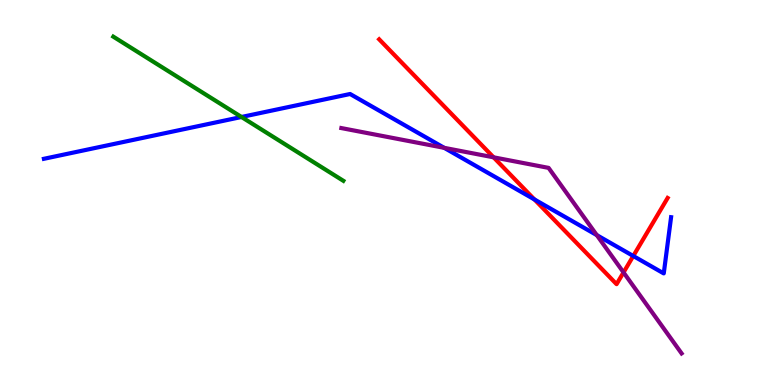[{'lines': ['blue', 'red'], 'intersections': [{'x': 6.9, 'y': 4.82}, {'x': 8.17, 'y': 3.35}]}, {'lines': ['green', 'red'], 'intersections': []}, {'lines': ['purple', 'red'], 'intersections': [{'x': 6.37, 'y': 5.91}, {'x': 8.05, 'y': 2.92}]}, {'lines': ['blue', 'green'], 'intersections': [{'x': 3.12, 'y': 6.96}]}, {'lines': ['blue', 'purple'], 'intersections': [{'x': 5.73, 'y': 6.16}, {'x': 7.7, 'y': 3.89}]}, {'lines': ['green', 'purple'], 'intersections': []}]